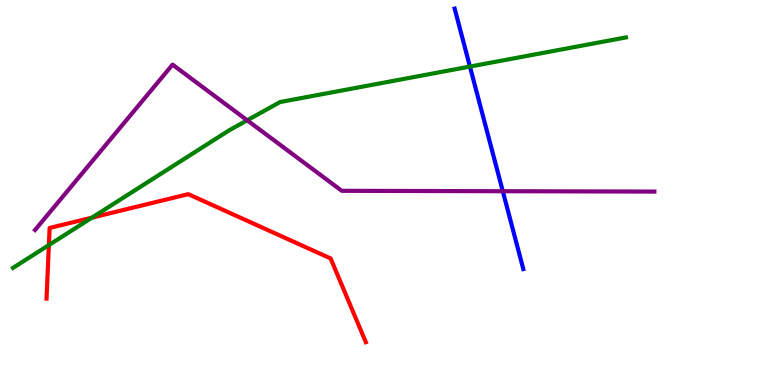[{'lines': ['blue', 'red'], 'intersections': []}, {'lines': ['green', 'red'], 'intersections': [{'x': 0.631, 'y': 3.63}, {'x': 1.19, 'y': 4.35}]}, {'lines': ['purple', 'red'], 'intersections': []}, {'lines': ['blue', 'green'], 'intersections': [{'x': 6.06, 'y': 8.27}]}, {'lines': ['blue', 'purple'], 'intersections': [{'x': 6.49, 'y': 5.03}]}, {'lines': ['green', 'purple'], 'intersections': [{'x': 3.19, 'y': 6.88}]}]